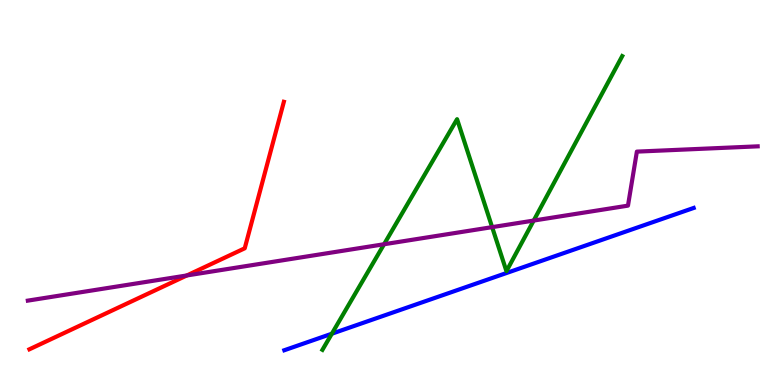[{'lines': ['blue', 'red'], 'intersections': []}, {'lines': ['green', 'red'], 'intersections': []}, {'lines': ['purple', 'red'], 'intersections': [{'x': 2.41, 'y': 2.85}]}, {'lines': ['blue', 'green'], 'intersections': [{'x': 4.28, 'y': 1.33}]}, {'lines': ['blue', 'purple'], 'intersections': []}, {'lines': ['green', 'purple'], 'intersections': [{'x': 4.96, 'y': 3.66}, {'x': 6.35, 'y': 4.1}, {'x': 6.89, 'y': 4.27}]}]